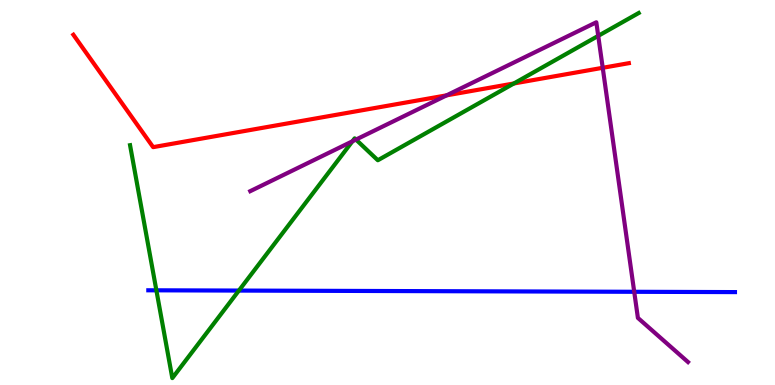[{'lines': ['blue', 'red'], 'intersections': []}, {'lines': ['green', 'red'], 'intersections': [{'x': 6.63, 'y': 7.83}]}, {'lines': ['purple', 'red'], 'intersections': [{'x': 5.76, 'y': 7.52}, {'x': 7.78, 'y': 8.24}]}, {'lines': ['blue', 'green'], 'intersections': [{'x': 2.02, 'y': 2.46}, {'x': 3.08, 'y': 2.45}]}, {'lines': ['blue', 'purple'], 'intersections': [{'x': 8.18, 'y': 2.42}]}, {'lines': ['green', 'purple'], 'intersections': [{'x': 4.55, 'y': 6.33}, {'x': 4.59, 'y': 6.37}, {'x': 7.72, 'y': 9.07}]}]